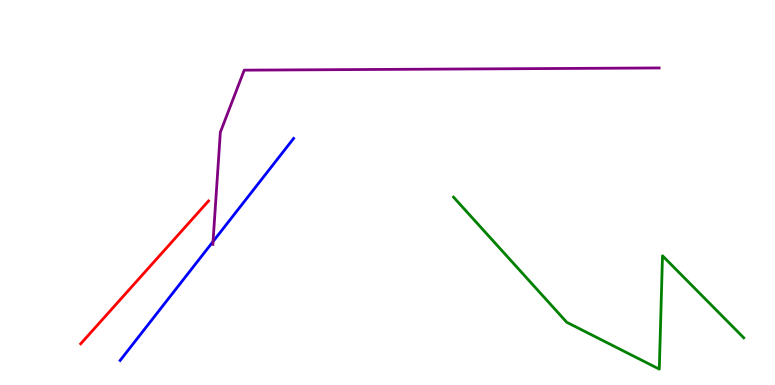[{'lines': ['blue', 'red'], 'intersections': []}, {'lines': ['green', 'red'], 'intersections': []}, {'lines': ['purple', 'red'], 'intersections': []}, {'lines': ['blue', 'green'], 'intersections': []}, {'lines': ['blue', 'purple'], 'intersections': [{'x': 2.75, 'y': 3.73}]}, {'lines': ['green', 'purple'], 'intersections': []}]